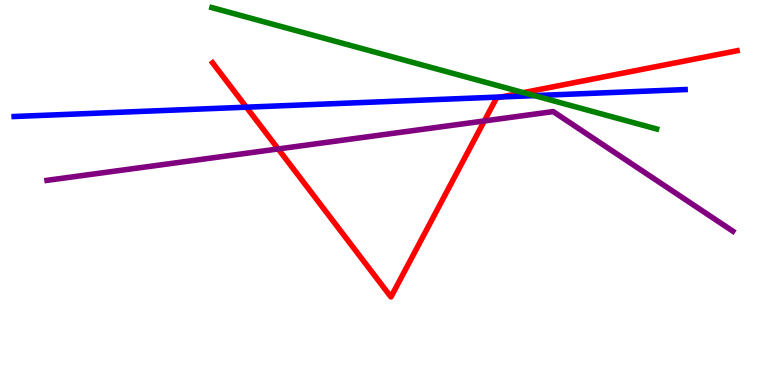[{'lines': ['blue', 'red'], 'intersections': [{'x': 3.18, 'y': 7.22}, {'x': 6.47, 'y': 7.48}]}, {'lines': ['green', 'red'], 'intersections': [{'x': 6.75, 'y': 7.59}]}, {'lines': ['purple', 'red'], 'intersections': [{'x': 3.59, 'y': 6.13}, {'x': 6.25, 'y': 6.86}]}, {'lines': ['blue', 'green'], 'intersections': [{'x': 6.9, 'y': 7.52}]}, {'lines': ['blue', 'purple'], 'intersections': []}, {'lines': ['green', 'purple'], 'intersections': []}]